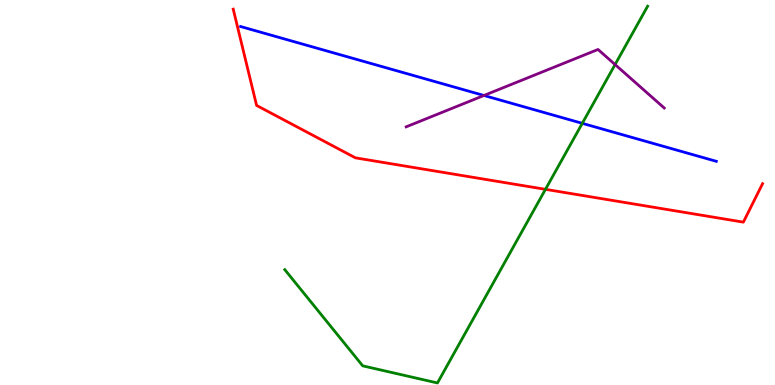[{'lines': ['blue', 'red'], 'intersections': []}, {'lines': ['green', 'red'], 'intersections': [{'x': 7.04, 'y': 5.08}]}, {'lines': ['purple', 'red'], 'intersections': []}, {'lines': ['blue', 'green'], 'intersections': [{'x': 7.51, 'y': 6.8}]}, {'lines': ['blue', 'purple'], 'intersections': [{'x': 6.24, 'y': 7.52}]}, {'lines': ['green', 'purple'], 'intersections': [{'x': 7.94, 'y': 8.32}]}]